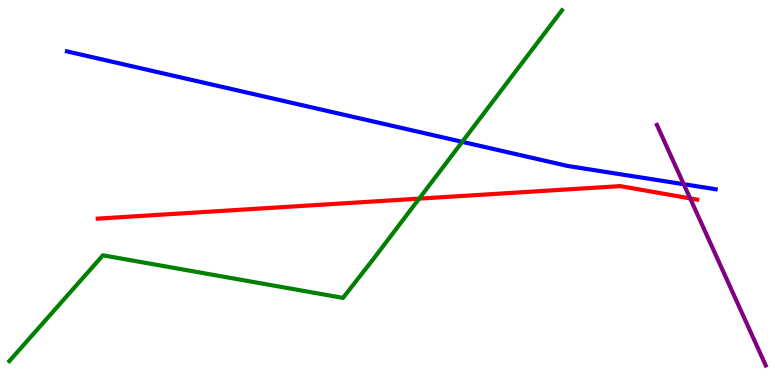[{'lines': ['blue', 'red'], 'intersections': []}, {'lines': ['green', 'red'], 'intersections': [{'x': 5.41, 'y': 4.84}]}, {'lines': ['purple', 'red'], 'intersections': [{'x': 8.91, 'y': 4.85}]}, {'lines': ['blue', 'green'], 'intersections': [{'x': 5.96, 'y': 6.32}]}, {'lines': ['blue', 'purple'], 'intersections': [{'x': 8.82, 'y': 5.22}]}, {'lines': ['green', 'purple'], 'intersections': []}]